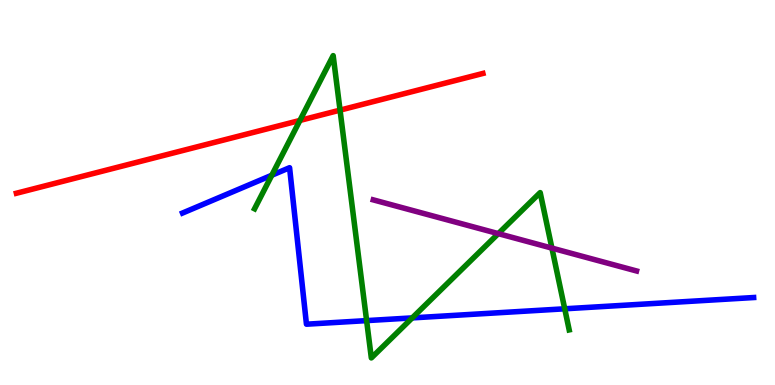[{'lines': ['blue', 'red'], 'intersections': []}, {'lines': ['green', 'red'], 'intersections': [{'x': 3.87, 'y': 6.87}, {'x': 4.39, 'y': 7.14}]}, {'lines': ['purple', 'red'], 'intersections': []}, {'lines': ['blue', 'green'], 'intersections': [{'x': 3.51, 'y': 5.45}, {'x': 4.73, 'y': 1.67}, {'x': 5.32, 'y': 1.74}, {'x': 7.29, 'y': 1.98}]}, {'lines': ['blue', 'purple'], 'intersections': []}, {'lines': ['green', 'purple'], 'intersections': [{'x': 6.43, 'y': 3.93}, {'x': 7.12, 'y': 3.56}]}]